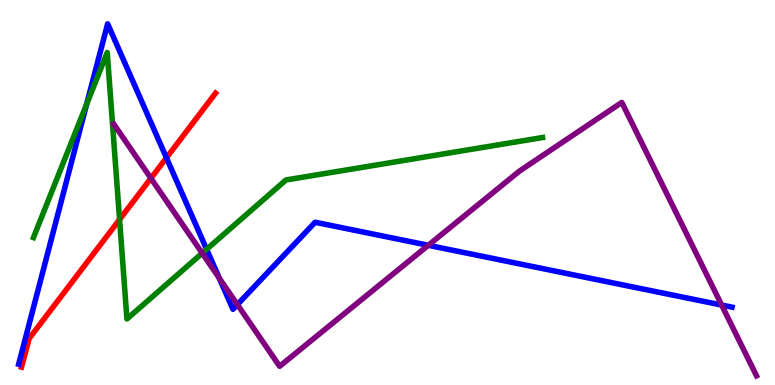[{'lines': ['blue', 'red'], 'intersections': [{'x': 2.15, 'y': 5.9}]}, {'lines': ['green', 'red'], 'intersections': [{'x': 1.54, 'y': 4.3}]}, {'lines': ['purple', 'red'], 'intersections': [{'x': 1.95, 'y': 5.37}]}, {'lines': ['blue', 'green'], 'intersections': [{'x': 1.12, 'y': 7.29}, {'x': 2.67, 'y': 3.52}]}, {'lines': ['blue', 'purple'], 'intersections': [{'x': 2.83, 'y': 2.78}, {'x': 3.06, 'y': 2.09}, {'x': 5.53, 'y': 3.63}, {'x': 9.31, 'y': 2.08}]}, {'lines': ['green', 'purple'], 'intersections': [{'x': 2.61, 'y': 3.42}]}]